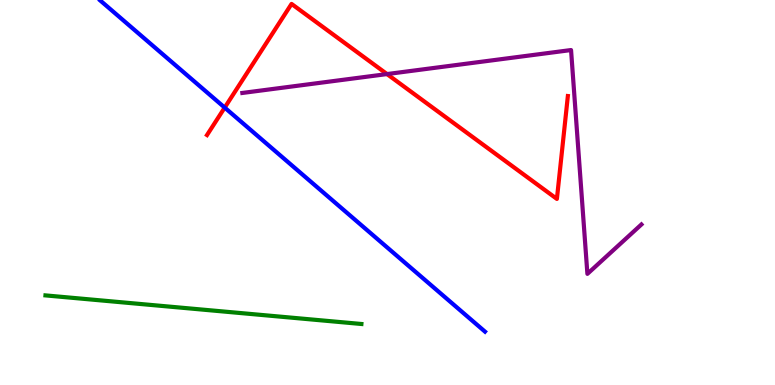[{'lines': ['blue', 'red'], 'intersections': [{'x': 2.9, 'y': 7.21}]}, {'lines': ['green', 'red'], 'intersections': []}, {'lines': ['purple', 'red'], 'intersections': [{'x': 4.99, 'y': 8.08}]}, {'lines': ['blue', 'green'], 'intersections': []}, {'lines': ['blue', 'purple'], 'intersections': []}, {'lines': ['green', 'purple'], 'intersections': []}]